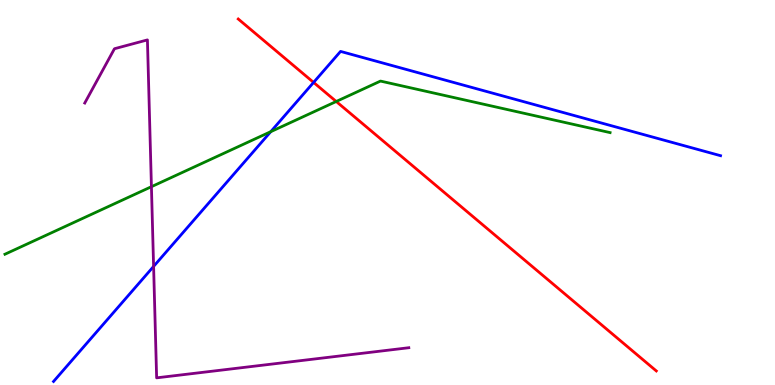[{'lines': ['blue', 'red'], 'intersections': [{'x': 4.05, 'y': 7.86}]}, {'lines': ['green', 'red'], 'intersections': [{'x': 4.34, 'y': 7.36}]}, {'lines': ['purple', 'red'], 'intersections': []}, {'lines': ['blue', 'green'], 'intersections': [{'x': 3.49, 'y': 6.58}]}, {'lines': ['blue', 'purple'], 'intersections': [{'x': 1.98, 'y': 3.08}]}, {'lines': ['green', 'purple'], 'intersections': [{'x': 1.95, 'y': 5.15}]}]